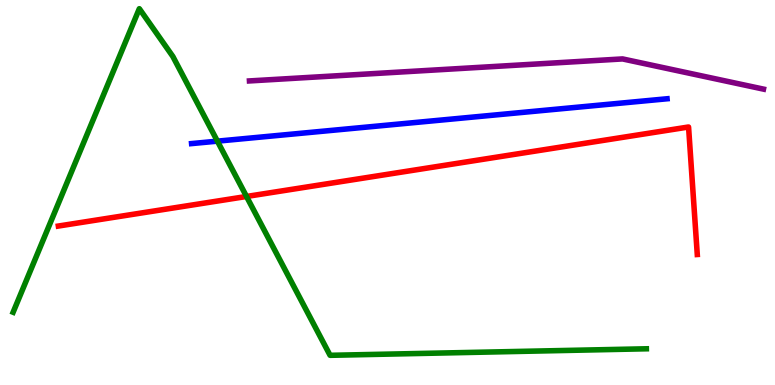[{'lines': ['blue', 'red'], 'intersections': []}, {'lines': ['green', 'red'], 'intersections': [{'x': 3.18, 'y': 4.9}]}, {'lines': ['purple', 'red'], 'intersections': []}, {'lines': ['blue', 'green'], 'intersections': [{'x': 2.81, 'y': 6.33}]}, {'lines': ['blue', 'purple'], 'intersections': []}, {'lines': ['green', 'purple'], 'intersections': []}]